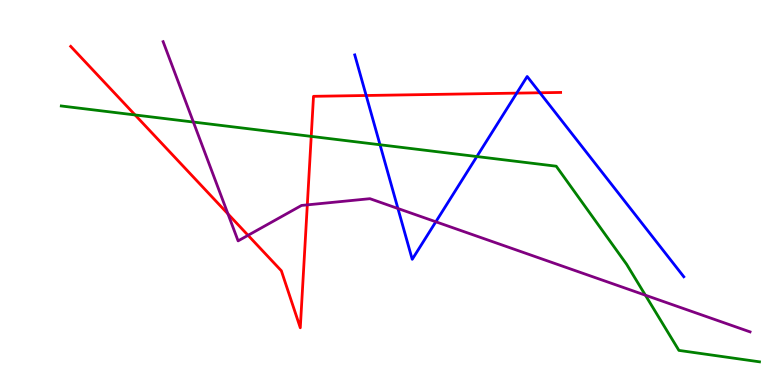[{'lines': ['blue', 'red'], 'intersections': [{'x': 4.72, 'y': 7.52}, {'x': 6.67, 'y': 7.58}, {'x': 6.97, 'y': 7.59}]}, {'lines': ['green', 'red'], 'intersections': [{'x': 1.74, 'y': 7.01}, {'x': 4.02, 'y': 6.46}]}, {'lines': ['purple', 'red'], 'intersections': [{'x': 2.94, 'y': 4.44}, {'x': 3.2, 'y': 3.89}, {'x': 3.97, 'y': 4.68}]}, {'lines': ['blue', 'green'], 'intersections': [{'x': 4.9, 'y': 6.24}, {'x': 6.15, 'y': 5.93}]}, {'lines': ['blue', 'purple'], 'intersections': [{'x': 5.13, 'y': 4.58}, {'x': 5.62, 'y': 4.24}]}, {'lines': ['green', 'purple'], 'intersections': [{'x': 2.5, 'y': 6.83}, {'x': 8.33, 'y': 2.33}]}]